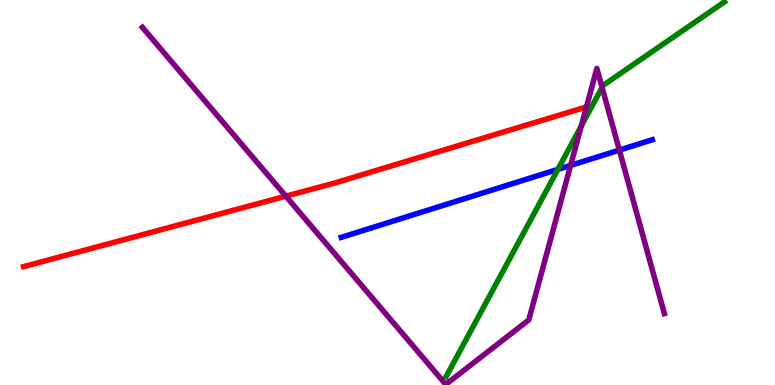[{'lines': ['blue', 'red'], 'intersections': []}, {'lines': ['green', 'red'], 'intersections': []}, {'lines': ['purple', 'red'], 'intersections': [{'x': 3.69, 'y': 4.9}]}, {'lines': ['blue', 'green'], 'intersections': [{'x': 7.2, 'y': 5.6}]}, {'lines': ['blue', 'purple'], 'intersections': [{'x': 7.36, 'y': 5.7}, {'x': 7.99, 'y': 6.1}]}, {'lines': ['green', 'purple'], 'intersections': [{'x': 7.5, 'y': 6.73}, {'x': 7.77, 'y': 7.73}]}]